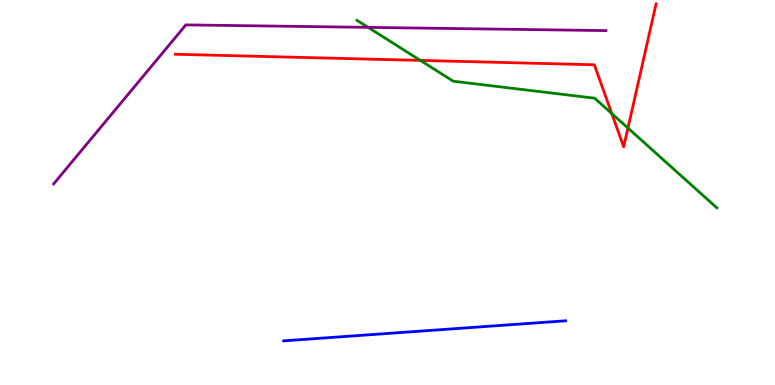[{'lines': ['blue', 'red'], 'intersections': []}, {'lines': ['green', 'red'], 'intersections': [{'x': 5.42, 'y': 8.43}, {'x': 7.89, 'y': 7.05}, {'x': 8.1, 'y': 6.67}]}, {'lines': ['purple', 'red'], 'intersections': []}, {'lines': ['blue', 'green'], 'intersections': []}, {'lines': ['blue', 'purple'], 'intersections': []}, {'lines': ['green', 'purple'], 'intersections': [{'x': 4.75, 'y': 9.29}]}]